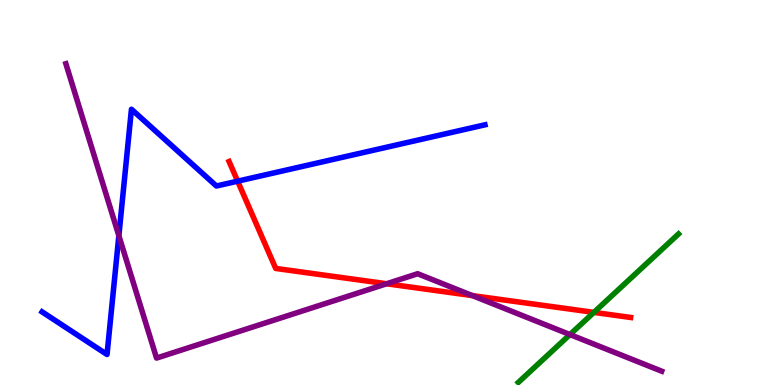[{'lines': ['blue', 'red'], 'intersections': [{'x': 3.07, 'y': 5.29}]}, {'lines': ['green', 'red'], 'intersections': [{'x': 7.66, 'y': 1.89}]}, {'lines': ['purple', 'red'], 'intersections': [{'x': 4.99, 'y': 2.63}, {'x': 6.1, 'y': 2.32}]}, {'lines': ['blue', 'green'], 'intersections': []}, {'lines': ['blue', 'purple'], 'intersections': [{'x': 1.53, 'y': 3.88}]}, {'lines': ['green', 'purple'], 'intersections': [{'x': 7.35, 'y': 1.31}]}]